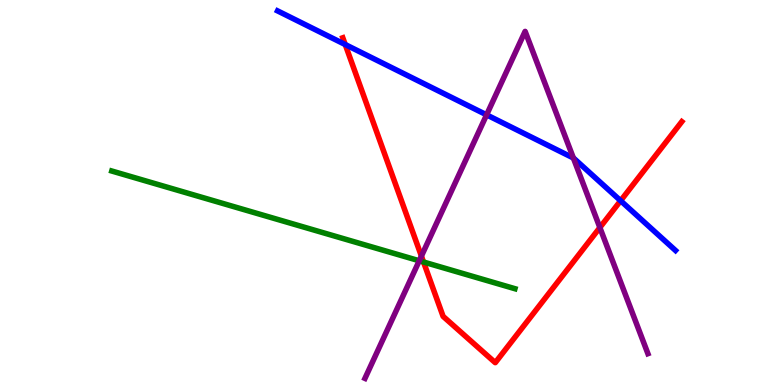[{'lines': ['blue', 'red'], 'intersections': [{'x': 4.45, 'y': 8.84}, {'x': 8.01, 'y': 4.79}]}, {'lines': ['green', 'red'], 'intersections': [{'x': 5.46, 'y': 3.19}]}, {'lines': ['purple', 'red'], 'intersections': [{'x': 5.44, 'y': 3.35}, {'x': 7.74, 'y': 4.09}]}, {'lines': ['blue', 'green'], 'intersections': []}, {'lines': ['blue', 'purple'], 'intersections': [{'x': 6.28, 'y': 7.02}, {'x': 7.4, 'y': 5.9}]}, {'lines': ['green', 'purple'], 'intersections': [{'x': 5.41, 'y': 3.23}]}]